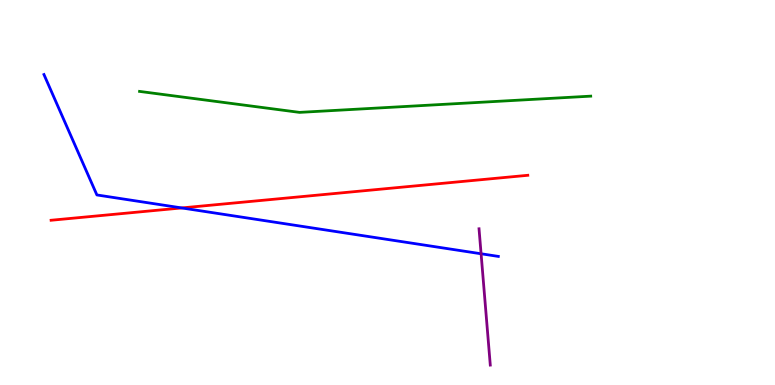[{'lines': ['blue', 'red'], 'intersections': [{'x': 2.34, 'y': 4.6}]}, {'lines': ['green', 'red'], 'intersections': []}, {'lines': ['purple', 'red'], 'intersections': []}, {'lines': ['blue', 'green'], 'intersections': []}, {'lines': ['blue', 'purple'], 'intersections': [{'x': 6.21, 'y': 3.41}]}, {'lines': ['green', 'purple'], 'intersections': []}]